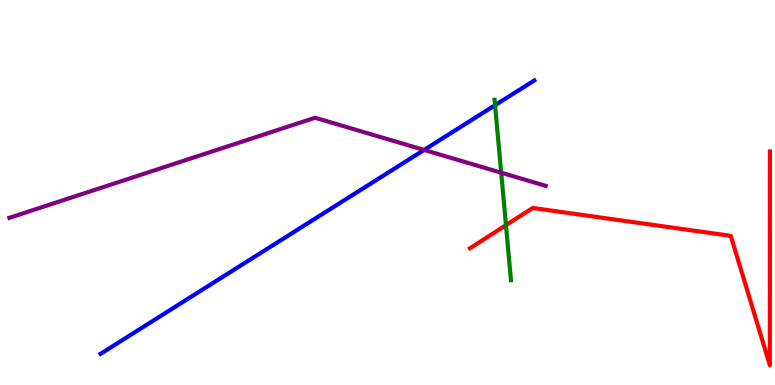[{'lines': ['blue', 'red'], 'intersections': []}, {'lines': ['green', 'red'], 'intersections': [{'x': 6.53, 'y': 4.15}]}, {'lines': ['purple', 'red'], 'intersections': []}, {'lines': ['blue', 'green'], 'intersections': [{'x': 6.39, 'y': 7.27}]}, {'lines': ['blue', 'purple'], 'intersections': [{'x': 5.47, 'y': 6.11}]}, {'lines': ['green', 'purple'], 'intersections': [{'x': 6.47, 'y': 5.51}]}]